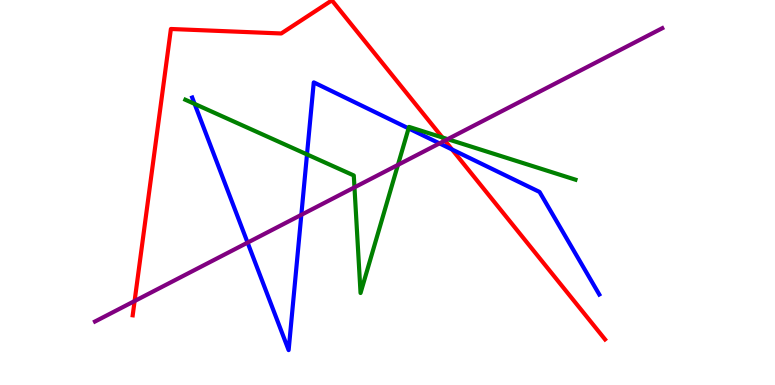[{'lines': ['blue', 'red'], 'intersections': [{'x': 5.83, 'y': 6.12}]}, {'lines': ['green', 'red'], 'intersections': [{'x': 5.71, 'y': 6.43}]}, {'lines': ['purple', 'red'], 'intersections': [{'x': 1.74, 'y': 2.18}, {'x': 5.74, 'y': 6.35}]}, {'lines': ['blue', 'green'], 'intersections': [{'x': 2.51, 'y': 7.3}, {'x': 3.96, 'y': 5.99}, {'x': 5.27, 'y': 6.67}]}, {'lines': ['blue', 'purple'], 'intersections': [{'x': 3.19, 'y': 3.7}, {'x': 3.89, 'y': 4.42}, {'x': 5.67, 'y': 6.28}]}, {'lines': ['green', 'purple'], 'intersections': [{'x': 4.57, 'y': 5.13}, {'x': 5.13, 'y': 5.72}, {'x': 5.78, 'y': 6.39}]}]